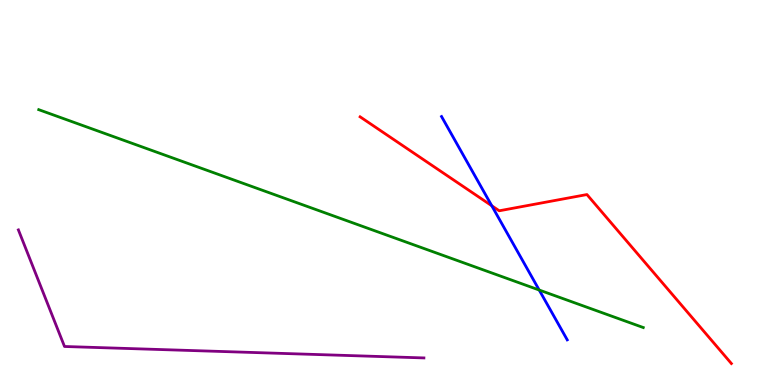[{'lines': ['blue', 'red'], 'intersections': [{'x': 6.35, 'y': 4.66}]}, {'lines': ['green', 'red'], 'intersections': []}, {'lines': ['purple', 'red'], 'intersections': []}, {'lines': ['blue', 'green'], 'intersections': [{'x': 6.96, 'y': 2.47}]}, {'lines': ['blue', 'purple'], 'intersections': []}, {'lines': ['green', 'purple'], 'intersections': []}]